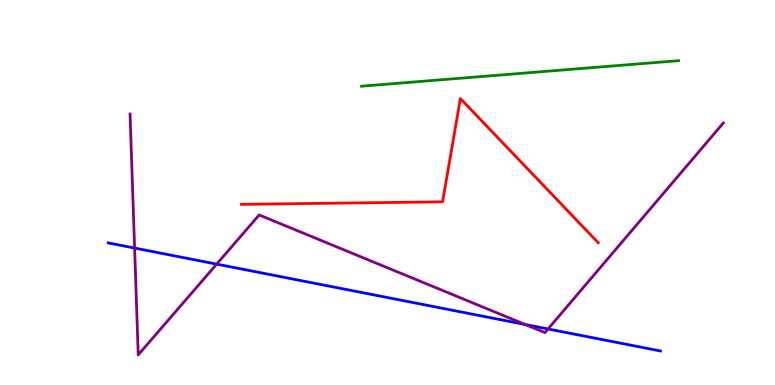[{'lines': ['blue', 'red'], 'intersections': []}, {'lines': ['green', 'red'], 'intersections': []}, {'lines': ['purple', 'red'], 'intersections': []}, {'lines': ['blue', 'green'], 'intersections': []}, {'lines': ['blue', 'purple'], 'intersections': [{'x': 1.74, 'y': 3.56}, {'x': 2.8, 'y': 3.14}, {'x': 6.78, 'y': 1.57}, {'x': 7.07, 'y': 1.46}]}, {'lines': ['green', 'purple'], 'intersections': []}]